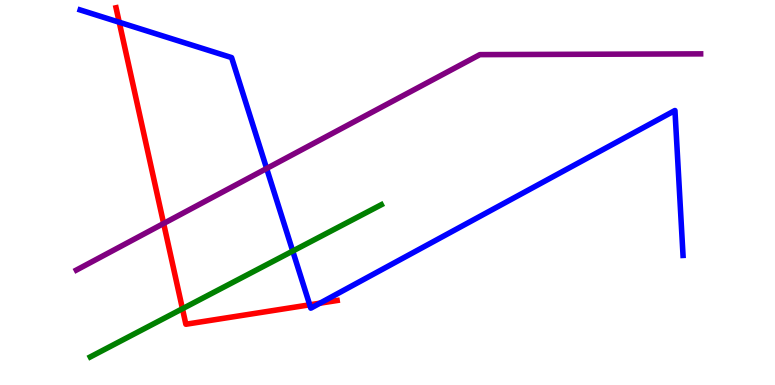[{'lines': ['blue', 'red'], 'intersections': [{'x': 1.54, 'y': 9.42}, {'x': 4.0, 'y': 2.08}, {'x': 4.13, 'y': 2.12}]}, {'lines': ['green', 'red'], 'intersections': [{'x': 2.35, 'y': 1.98}]}, {'lines': ['purple', 'red'], 'intersections': [{'x': 2.11, 'y': 4.2}]}, {'lines': ['blue', 'green'], 'intersections': [{'x': 3.78, 'y': 3.48}]}, {'lines': ['blue', 'purple'], 'intersections': [{'x': 3.44, 'y': 5.62}]}, {'lines': ['green', 'purple'], 'intersections': []}]